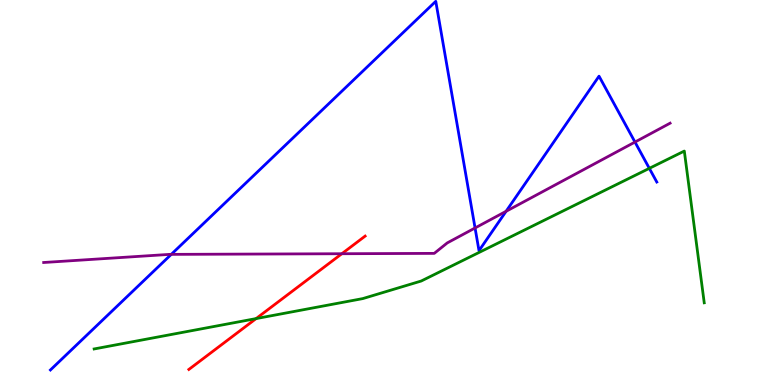[{'lines': ['blue', 'red'], 'intersections': []}, {'lines': ['green', 'red'], 'intersections': [{'x': 3.3, 'y': 1.72}]}, {'lines': ['purple', 'red'], 'intersections': [{'x': 4.41, 'y': 3.41}]}, {'lines': ['blue', 'green'], 'intersections': [{'x': 8.38, 'y': 5.63}]}, {'lines': ['blue', 'purple'], 'intersections': [{'x': 2.21, 'y': 3.39}, {'x': 6.13, 'y': 4.08}, {'x': 6.53, 'y': 4.51}, {'x': 8.19, 'y': 6.31}]}, {'lines': ['green', 'purple'], 'intersections': []}]